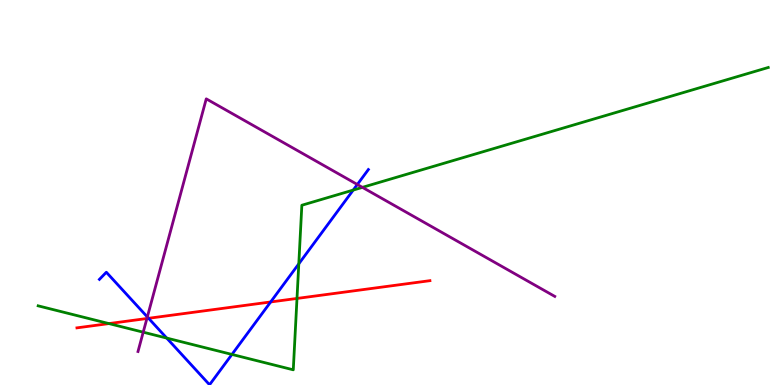[{'lines': ['blue', 'red'], 'intersections': [{'x': 1.92, 'y': 1.73}, {'x': 3.49, 'y': 2.16}]}, {'lines': ['green', 'red'], 'intersections': [{'x': 1.41, 'y': 1.6}, {'x': 3.83, 'y': 2.25}]}, {'lines': ['purple', 'red'], 'intersections': [{'x': 1.9, 'y': 1.73}]}, {'lines': ['blue', 'green'], 'intersections': [{'x': 2.15, 'y': 1.22}, {'x': 2.99, 'y': 0.794}, {'x': 3.86, 'y': 3.15}, {'x': 4.56, 'y': 5.06}]}, {'lines': ['blue', 'purple'], 'intersections': [{'x': 1.9, 'y': 1.77}, {'x': 4.61, 'y': 5.21}]}, {'lines': ['green', 'purple'], 'intersections': [{'x': 1.85, 'y': 1.37}, {'x': 4.68, 'y': 5.13}]}]